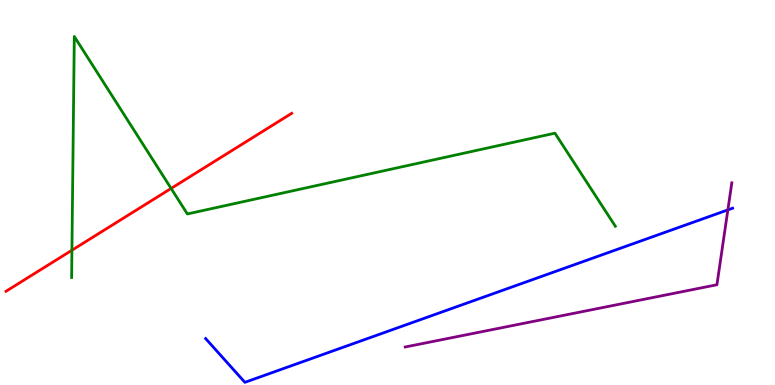[{'lines': ['blue', 'red'], 'intersections': []}, {'lines': ['green', 'red'], 'intersections': [{'x': 0.928, 'y': 3.5}, {'x': 2.21, 'y': 5.11}]}, {'lines': ['purple', 'red'], 'intersections': []}, {'lines': ['blue', 'green'], 'intersections': []}, {'lines': ['blue', 'purple'], 'intersections': [{'x': 9.39, 'y': 4.55}]}, {'lines': ['green', 'purple'], 'intersections': []}]